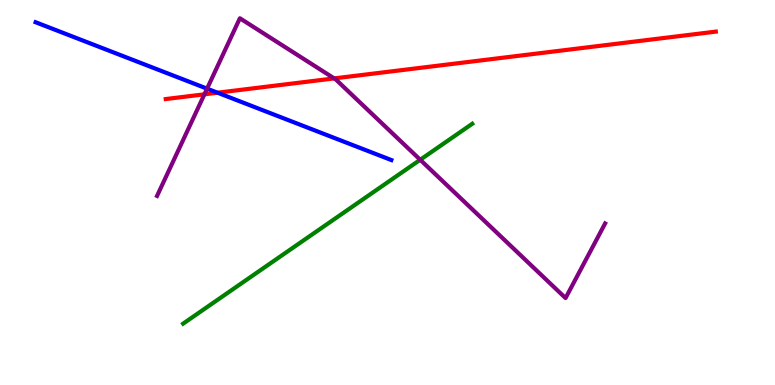[{'lines': ['blue', 'red'], 'intersections': [{'x': 2.81, 'y': 7.59}]}, {'lines': ['green', 'red'], 'intersections': []}, {'lines': ['purple', 'red'], 'intersections': [{'x': 2.64, 'y': 7.55}, {'x': 4.31, 'y': 7.96}]}, {'lines': ['blue', 'green'], 'intersections': []}, {'lines': ['blue', 'purple'], 'intersections': [{'x': 2.67, 'y': 7.7}]}, {'lines': ['green', 'purple'], 'intersections': [{'x': 5.42, 'y': 5.85}]}]